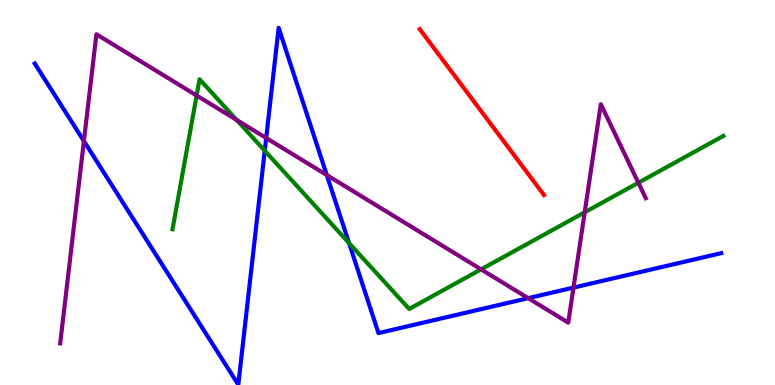[{'lines': ['blue', 'red'], 'intersections': []}, {'lines': ['green', 'red'], 'intersections': []}, {'lines': ['purple', 'red'], 'intersections': []}, {'lines': ['blue', 'green'], 'intersections': [{'x': 3.42, 'y': 6.09}, {'x': 4.5, 'y': 3.69}]}, {'lines': ['blue', 'purple'], 'intersections': [{'x': 1.08, 'y': 6.34}, {'x': 3.43, 'y': 6.42}, {'x': 4.22, 'y': 5.45}, {'x': 6.82, 'y': 2.26}, {'x': 7.4, 'y': 2.53}]}, {'lines': ['green', 'purple'], 'intersections': [{'x': 2.54, 'y': 7.52}, {'x': 3.05, 'y': 6.88}, {'x': 6.21, 'y': 3.0}, {'x': 7.54, 'y': 4.49}, {'x': 8.24, 'y': 5.25}]}]